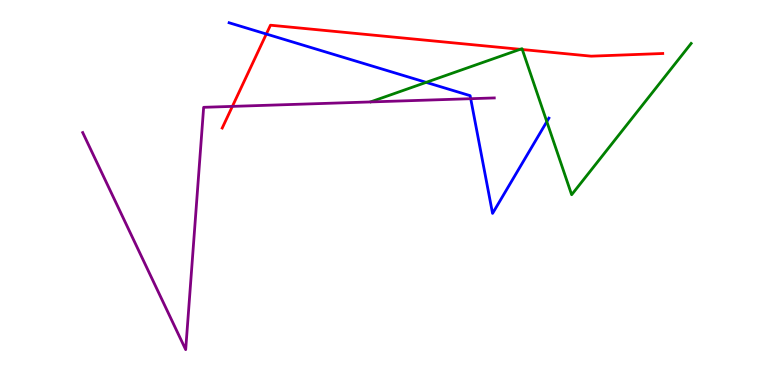[{'lines': ['blue', 'red'], 'intersections': [{'x': 3.44, 'y': 9.12}]}, {'lines': ['green', 'red'], 'intersections': [{'x': 6.71, 'y': 8.72}, {'x': 6.74, 'y': 8.71}]}, {'lines': ['purple', 'red'], 'intersections': [{'x': 3.0, 'y': 7.24}]}, {'lines': ['blue', 'green'], 'intersections': [{'x': 5.5, 'y': 7.86}, {'x': 7.06, 'y': 6.84}]}, {'lines': ['blue', 'purple'], 'intersections': [{'x': 6.07, 'y': 7.44}]}, {'lines': ['green', 'purple'], 'intersections': []}]